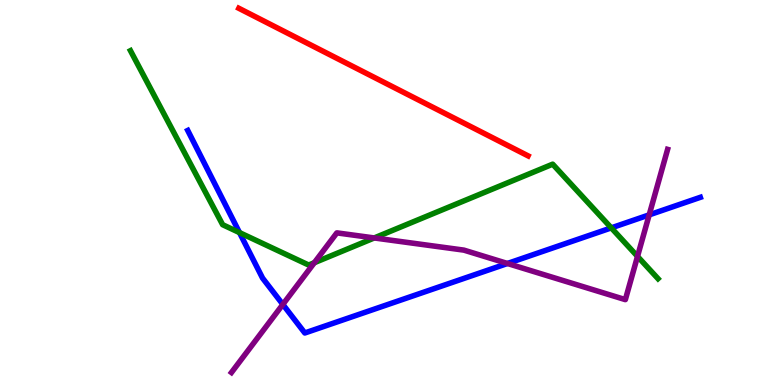[{'lines': ['blue', 'red'], 'intersections': []}, {'lines': ['green', 'red'], 'intersections': []}, {'lines': ['purple', 'red'], 'intersections': []}, {'lines': ['blue', 'green'], 'intersections': [{'x': 3.09, 'y': 3.96}, {'x': 7.89, 'y': 4.08}]}, {'lines': ['blue', 'purple'], 'intersections': [{'x': 3.65, 'y': 2.09}, {'x': 6.55, 'y': 3.16}, {'x': 8.38, 'y': 4.42}]}, {'lines': ['green', 'purple'], 'intersections': [{'x': 4.06, 'y': 3.18}, {'x': 4.83, 'y': 3.82}, {'x': 8.23, 'y': 3.34}]}]